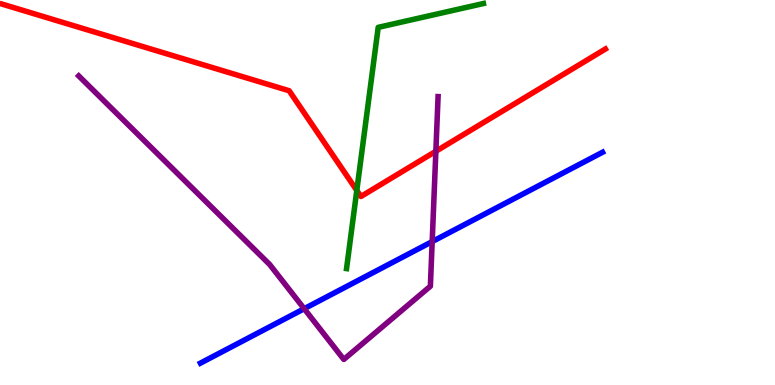[{'lines': ['blue', 'red'], 'intersections': []}, {'lines': ['green', 'red'], 'intersections': [{'x': 4.6, 'y': 5.05}]}, {'lines': ['purple', 'red'], 'intersections': [{'x': 5.62, 'y': 6.07}]}, {'lines': ['blue', 'green'], 'intersections': []}, {'lines': ['blue', 'purple'], 'intersections': [{'x': 3.93, 'y': 1.98}, {'x': 5.58, 'y': 3.72}]}, {'lines': ['green', 'purple'], 'intersections': []}]